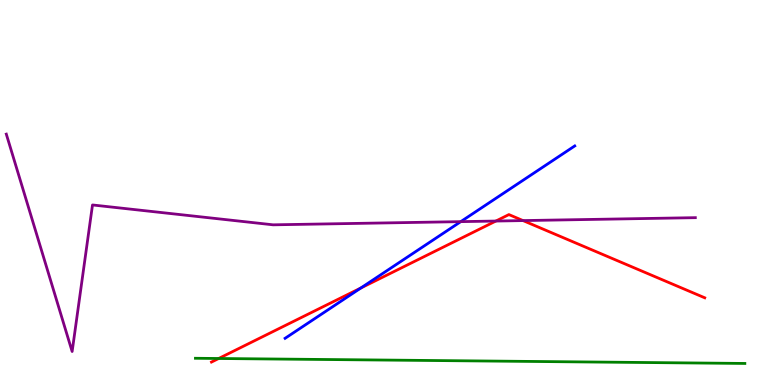[{'lines': ['blue', 'red'], 'intersections': [{'x': 4.66, 'y': 2.52}]}, {'lines': ['green', 'red'], 'intersections': [{'x': 2.82, 'y': 0.688}]}, {'lines': ['purple', 'red'], 'intersections': [{'x': 6.4, 'y': 4.26}, {'x': 6.75, 'y': 4.27}]}, {'lines': ['blue', 'green'], 'intersections': []}, {'lines': ['blue', 'purple'], 'intersections': [{'x': 5.95, 'y': 4.24}]}, {'lines': ['green', 'purple'], 'intersections': []}]